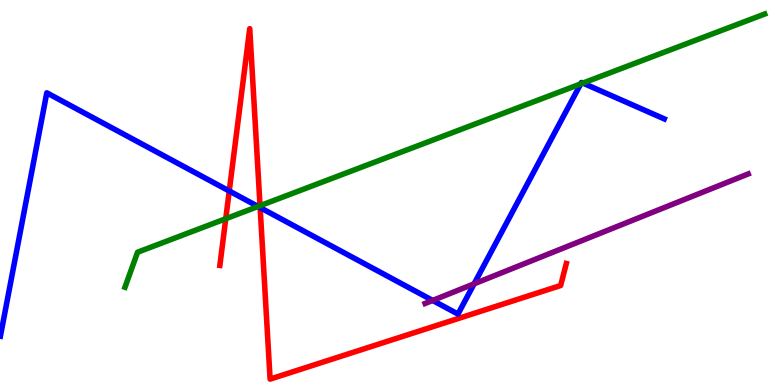[{'lines': ['blue', 'red'], 'intersections': [{'x': 2.96, 'y': 5.04}, {'x': 3.36, 'y': 4.61}]}, {'lines': ['green', 'red'], 'intersections': [{'x': 2.91, 'y': 4.32}, {'x': 3.36, 'y': 4.66}]}, {'lines': ['purple', 'red'], 'intersections': []}, {'lines': ['blue', 'green'], 'intersections': [{'x': 3.33, 'y': 4.64}, {'x': 7.49, 'y': 7.82}, {'x': 7.52, 'y': 7.84}]}, {'lines': ['blue', 'purple'], 'intersections': [{'x': 5.58, 'y': 2.2}, {'x': 6.12, 'y': 2.63}]}, {'lines': ['green', 'purple'], 'intersections': []}]